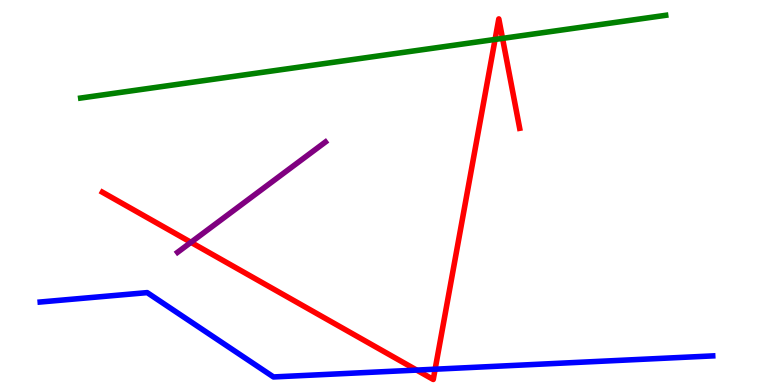[{'lines': ['blue', 'red'], 'intersections': [{'x': 5.38, 'y': 0.387}, {'x': 5.61, 'y': 0.41}]}, {'lines': ['green', 'red'], 'intersections': [{'x': 6.39, 'y': 8.98}, {'x': 6.48, 'y': 9.0}]}, {'lines': ['purple', 'red'], 'intersections': [{'x': 2.46, 'y': 3.71}]}, {'lines': ['blue', 'green'], 'intersections': []}, {'lines': ['blue', 'purple'], 'intersections': []}, {'lines': ['green', 'purple'], 'intersections': []}]